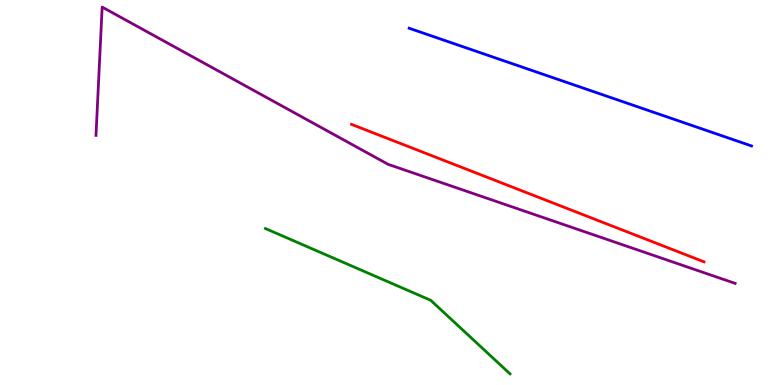[{'lines': ['blue', 'red'], 'intersections': []}, {'lines': ['green', 'red'], 'intersections': []}, {'lines': ['purple', 'red'], 'intersections': []}, {'lines': ['blue', 'green'], 'intersections': []}, {'lines': ['blue', 'purple'], 'intersections': []}, {'lines': ['green', 'purple'], 'intersections': []}]